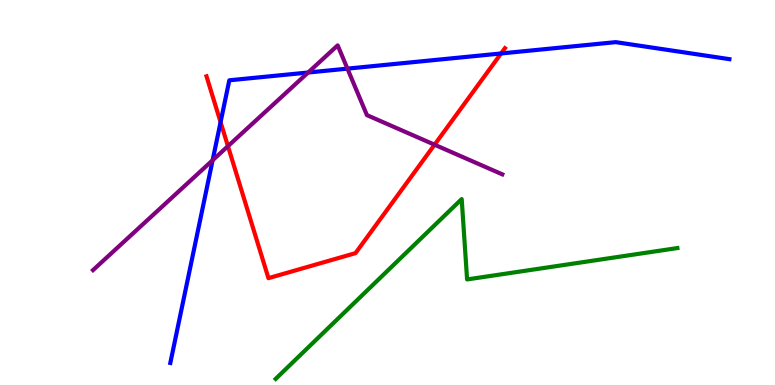[{'lines': ['blue', 'red'], 'intersections': [{'x': 2.85, 'y': 6.83}, {'x': 6.47, 'y': 8.61}]}, {'lines': ['green', 'red'], 'intersections': []}, {'lines': ['purple', 'red'], 'intersections': [{'x': 2.94, 'y': 6.2}, {'x': 5.61, 'y': 6.24}]}, {'lines': ['blue', 'green'], 'intersections': []}, {'lines': ['blue', 'purple'], 'intersections': [{'x': 2.74, 'y': 5.84}, {'x': 3.98, 'y': 8.12}, {'x': 4.48, 'y': 8.22}]}, {'lines': ['green', 'purple'], 'intersections': []}]